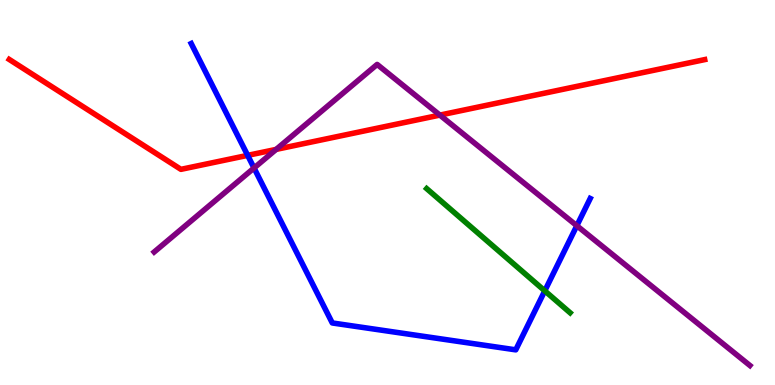[{'lines': ['blue', 'red'], 'intersections': [{'x': 3.2, 'y': 5.96}]}, {'lines': ['green', 'red'], 'intersections': []}, {'lines': ['purple', 'red'], 'intersections': [{'x': 3.56, 'y': 6.12}, {'x': 5.68, 'y': 7.01}]}, {'lines': ['blue', 'green'], 'intersections': [{'x': 7.03, 'y': 2.45}]}, {'lines': ['blue', 'purple'], 'intersections': [{'x': 3.28, 'y': 5.64}, {'x': 7.44, 'y': 4.14}]}, {'lines': ['green', 'purple'], 'intersections': []}]